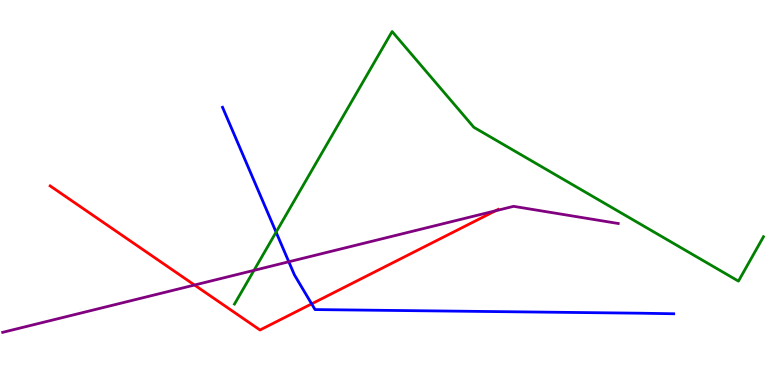[{'lines': ['blue', 'red'], 'intersections': [{'x': 4.02, 'y': 2.11}]}, {'lines': ['green', 'red'], 'intersections': []}, {'lines': ['purple', 'red'], 'intersections': [{'x': 2.51, 'y': 2.6}, {'x': 6.39, 'y': 4.52}]}, {'lines': ['blue', 'green'], 'intersections': [{'x': 3.56, 'y': 3.97}]}, {'lines': ['blue', 'purple'], 'intersections': [{'x': 3.73, 'y': 3.2}]}, {'lines': ['green', 'purple'], 'intersections': [{'x': 3.28, 'y': 2.98}]}]